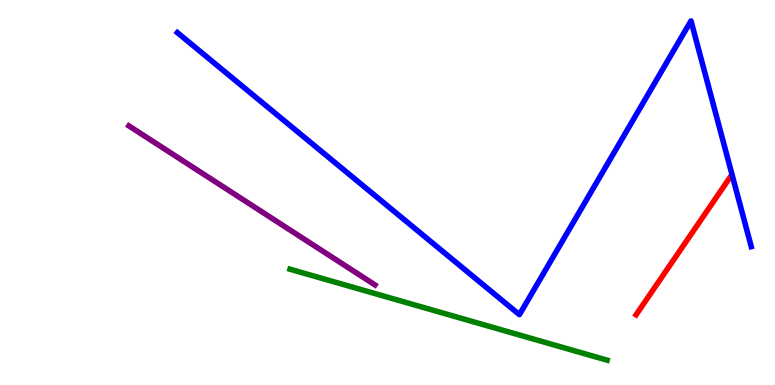[{'lines': ['blue', 'red'], 'intersections': []}, {'lines': ['green', 'red'], 'intersections': []}, {'lines': ['purple', 'red'], 'intersections': []}, {'lines': ['blue', 'green'], 'intersections': []}, {'lines': ['blue', 'purple'], 'intersections': []}, {'lines': ['green', 'purple'], 'intersections': []}]